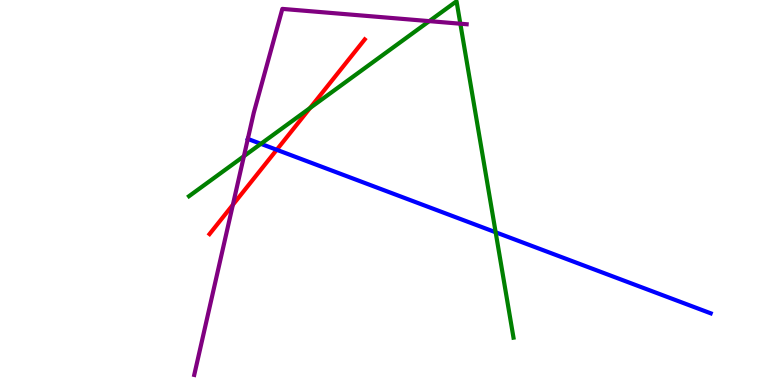[{'lines': ['blue', 'red'], 'intersections': [{'x': 3.57, 'y': 6.11}]}, {'lines': ['green', 'red'], 'intersections': [{'x': 4.0, 'y': 7.19}]}, {'lines': ['purple', 'red'], 'intersections': [{'x': 3.0, 'y': 4.68}]}, {'lines': ['blue', 'green'], 'intersections': [{'x': 3.37, 'y': 6.26}, {'x': 6.4, 'y': 3.97}]}, {'lines': ['blue', 'purple'], 'intersections': [{'x': 3.2, 'y': 6.39}]}, {'lines': ['green', 'purple'], 'intersections': [{'x': 3.15, 'y': 5.94}, {'x': 5.54, 'y': 9.45}, {'x': 5.94, 'y': 9.38}]}]